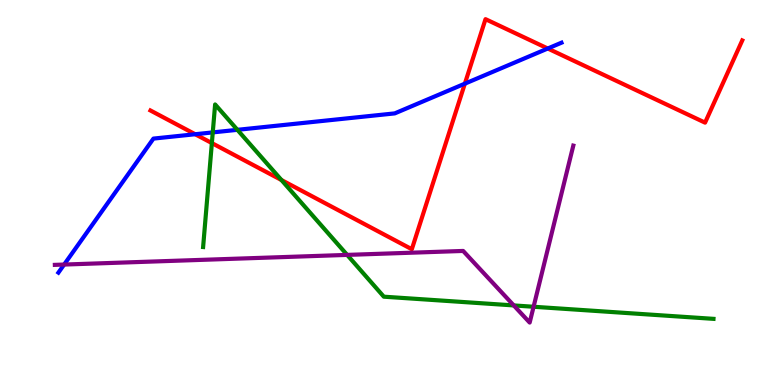[{'lines': ['blue', 'red'], 'intersections': [{'x': 2.52, 'y': 6.51}, {'x': 6.0, 'y': 7.83}, {'x': 7.07, 'y': 8.74}]}, {'lines': ['green', 'red'], 'intersections': [{'x': 2.73, 'y': 6.28}, {'x': 3.63, 'y': 5.32}]}, {'lines': ['purple', 'red'], 'intersections': []}, {'lines': ['blue', 'green'], 'intersections': [{'x': 2.75, 'y': 6.56}, {'x': 3.06, 'y': 6.63}]}, {'lines': ['blue', 'purple'], 'intersections': [{'x': 0.827, 'y': 3.13}]}, {'lines': ['green', 'purple'], 'intersections': [{'x': 4.48, 'y': 3.38}, {'x': 6.63, 'y': 2.07}, {'x': 6.88, 'y': 2.03}]}]